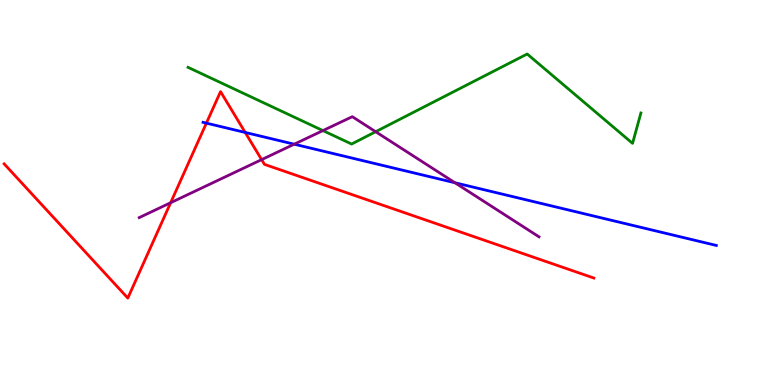[{'lines': ['blue', 'red'], 'intersections': [{'x': 2.66, 'y': 6.8}, {'x': 3.16, 'y': 6.56}]}, {'lines': ['green', 'red'], 'intersections': []}, {'lines': ['purple', 'red'], 'intersections': [{'x': 2.2, 'y': 4.73}, {'x': 3.38, 'y': 5.85}]}, {'lines': ['blue', 'green'], 'intersections': []}, {'lines': ['blue', 'purple'], 'intersections': [{'x': 3.8, 'y': 6.25}, {'x': 5.87, 'y': 5.25}]}, {'lines': ['green', 'purple'], 'intersections': [{'x': 4.17, 'y': 6.61}, {'x': 4.85, 'y': 6.58}]}]